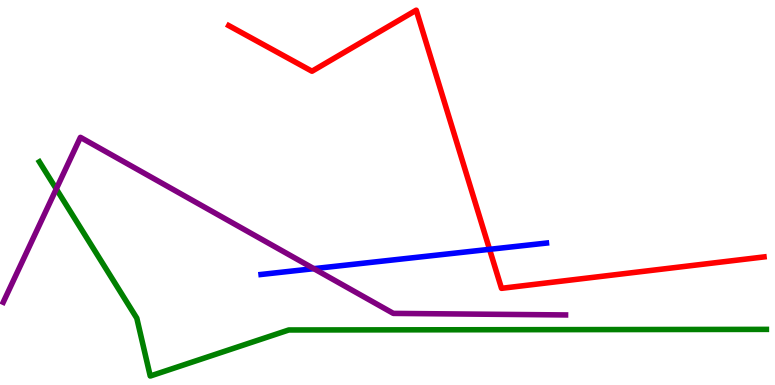[{'lines': ['blue', 'red'], 'intersections': [{'x': 6.32, 'y': 3.52}]}, {'lines': ['green', 'red'], 'intersections': []}, {'lines': ['purple', 'red'], 'intersections': []}, {'lines': ['blue', 'green'], 'intersections': []}, {'lines': ['blue', 'purple'], 'intersections': [{'x': 4.05, 'y': 3.02}]}, {'lines': ['green', 'purple'], 'intersections': [{'x': 0.726, 'y': 5.09}]}]